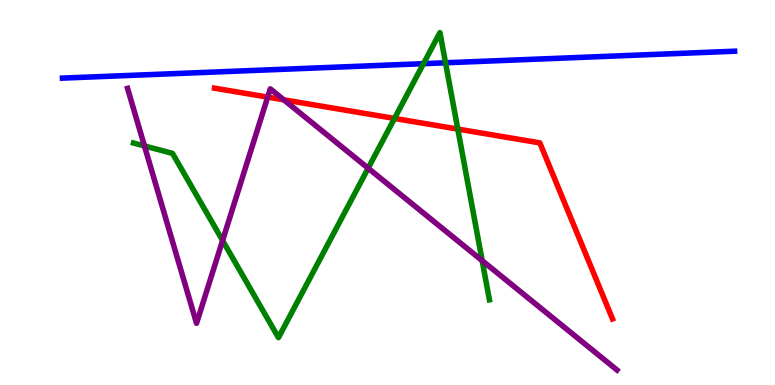[{'lines': ['blue', 'red'], 'intersections': []}, {'lines': ['green', 'red'], 'intersections': [{'x': 5.09, 'y': 6.92}, {'x': 5.91, 'y': 6.65}]}, {'lines': ['purple', 'red'], 'intersections': [{'x': 3.45, 'y': 7.48}, {'x': 3.66, 'y': 7.41}]}, {'lines': ['blue', 'green'], 'intersections': [{'x': 5.46, 'y': 8.35}, {'x': 5.75, 'y': 8.37}]}, {'lines': ['blue', 'purple'], 'intersections': []}, {'lines': ['green', 'purple'], 'intersections': [{'x': 1.86, 'y': 6.21}, {'x': 2.87, 'y': 3.75}, {'x': 4.75, 'y': 5.63}, {'x': 6.22, 'y': 3.23}]}]